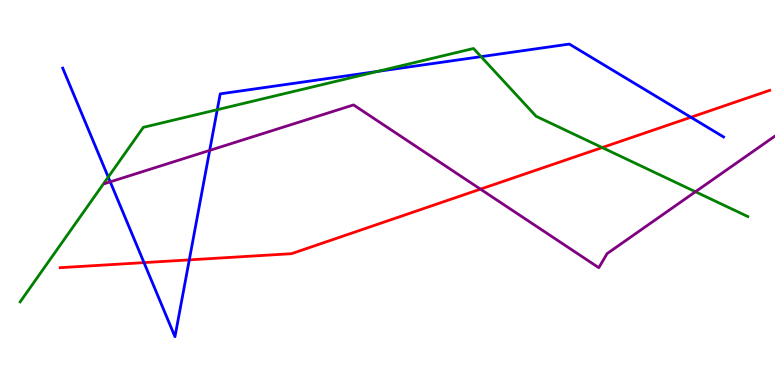[{'lines': ['blue', 'red'], 'intersections': [{'x': 1.86, 'y': 3.18}, {'x': 2.44, 'y': 3.25}, {'x': 8.91, 'y': 6.95}]}, {'lines': ['green', 'red'], 'intersections': [{'x': 7.77, 'y': 6.17}]}, {'lines': ['purple', 'red'], 'intersections': [{'x': 6.2, 'y': 5.09}]}, {'lines': ['blue', 'green'], 'intersections': [{'x': 1.4, 'y': 5.4}, {'x': 2.8, 'y': 7.15}, {'x': 4.87, 'y': 8.14}, {'x': 6.21, 'y': 8.53}]}, {'lines': ['blue', 'purple'], 'intersections': [{'x': 1.42, 'y': 5.28}, {'x': 2.71, 'y': 6.09}]}, {'lines': ['green', 'purple'], 'intersections': [{'x': 8.97, 'y': 5.02}]}]